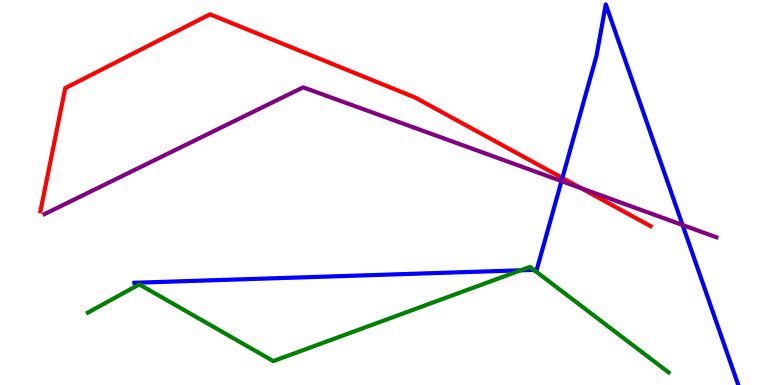[{'lines': ['blue', 'red'], 'intersections': [{'x': 7.26, 'y': 5.38}]}, {'lines': ['green', 'red'], 'intersections': []}, {'lines': ['purple', 'red'], 'intersections': [{'x': 7.5, 'y': 5.11}]}, {'lines': ['blue', 'green'], 'intersections': [{'x': 6.72, 'y': 2.98}, {'x': 6.89, 'y': 2.99}]}, {'lines': ['blue', 'purple'], 'intersections': [{'x': 7.25, 'y': 5.3}, {'x': 8.81, 'y': 4.16}]}, {'lines': ['green', 'purple'], 'intersections': []}]